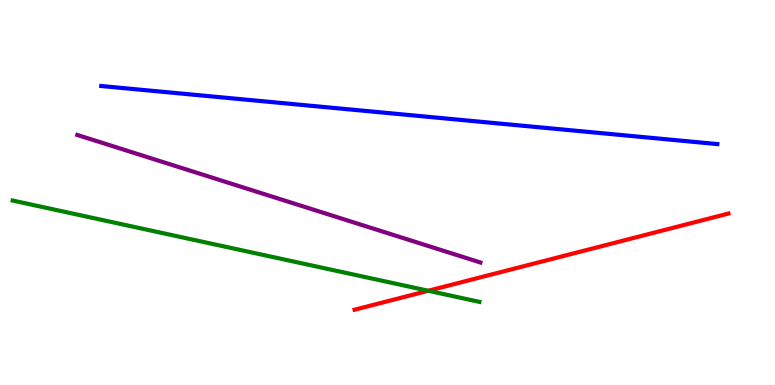[{'lines': ['blue', 'red'], 'intersections': []}, {'lines': ['green', 'red'], 'intersections': [{'x': 5.53, 'y': 2.45}]}, {'lines': ['purple', 'red'], 'intersections': []}, {'lines': ['blue', 'green'], 'intersections': []}, {'lines': ['blue', 'purple'], 'intersections': []}, {'lines': ['green', 'purple'], 'intersections': []}]